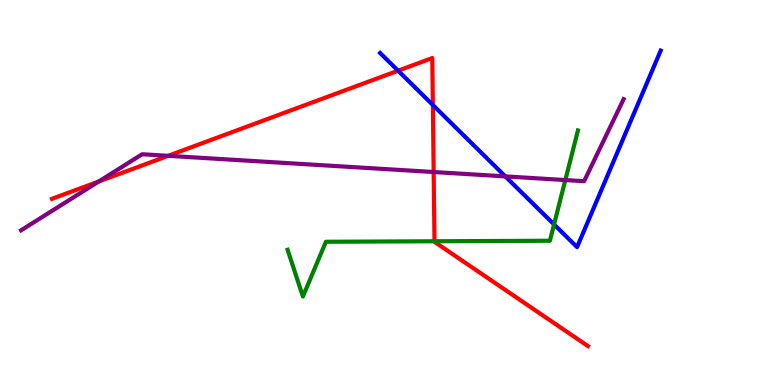[{'lines': ['blue', 'red'], 'intersections': [{'x': 5.14, 'y': 8.16}, {'x': 5.59, 'y': 7.27}]}, {'lines': ['green', 'red'], 'intersections': [{'x': 5.61, 'y': 3.73}]}, {'lines': ['purple', 'red'], 'intersections': [{'x': 1.27, 'y': 5.29}, {'x': 2.17, 'y': 5.95}, {'x': 5.6, 'y': 5.53}]}, {'lines': ['blue', 'green'], 'intersections': [{'x': 7.15, 'y': 4.17}]}, {'lines': ['blue', 'purple'], 'intersections': [{'x': 6.52, 'y': 5.42}]}, {'lines': ['green', 'purple'], 'intersections': [{'x': 7.29, 'y': 5.32}]}]